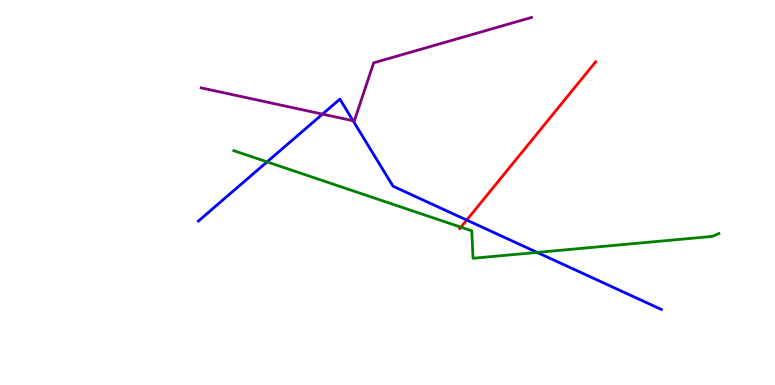[{'lines': ['blue', 'red'], 'intersections': [{'x': 6.02, 'y': 4.28}]}, {'lines': ['green', 'red'], 'intersections': [{'x': 5.95, 'y': 4.1}]}, {'lines': ['purple', 'red'], 'intersections': []}, {'lines': ['blue', 'green'], 'intersections': [{'x': 3.45, 'y': 5.8}, {'x': 6.93, 'y': 3.44}]}, {'lines': ['blue', 'purple'], 'intersections': [{'x': 4.16, 'y': 7.04}, {'x': 4.56, 'y': 6.86}]}, {'lines': ['green', 'purple'], 'intersections': []}]